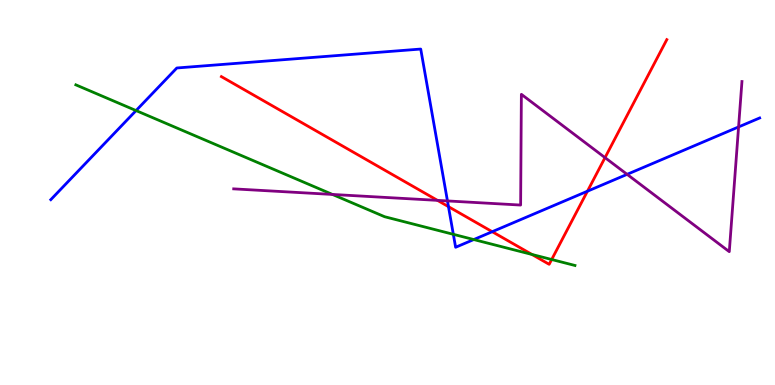[{'lines': ['blue', 'red'], 'intersections': [{'x': 5.79, 'y': 4.63}, {'x': 6.35, 'y': 3.98}, {'x': 7.58, 'y': 5.03}]}, {'lines': ['green', 'red'], 'intersections': [{'x': 6.86, 'y': 3.39}, {'x': 7.12, 'y': 3.26}]}, {'lines': ['purple', 'red'], 'intersections': [{'x': 5.65, 'y': 4.8}, {'x': 7.81, 'y': 5.91}]}, {'lines': ['blue', 'green'], 'intersections': [{'x': 1.76, 'y': 7.13}, {'x': 5.85, 'y': 3.91}, {'x': 6.11, 'y': 3.78}]}, {'lines': ['blue', 'purple'], 'intersections': [{'x': 5.77, 'y': 4.78}, {'x': 8.09, 'y': 5.47}, {'x': 9.53, 'y': 6.7}]}, {'lines': ['green', 'purple'], 'intersections': [{'x': 4.29, 'y': 4.95}]}]